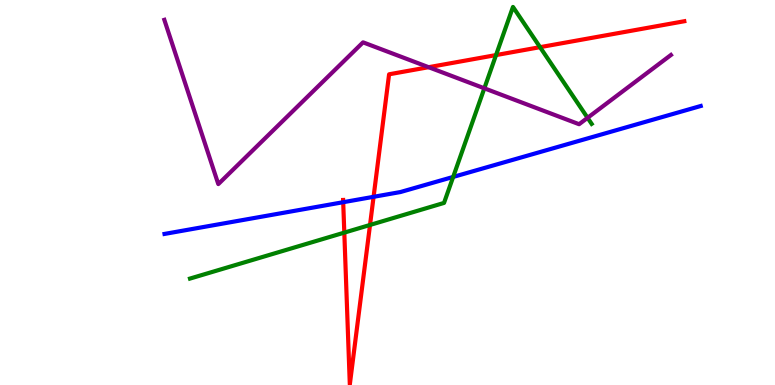[{'lines': ['blue', 'red'], 'intersections': [{'x': 4.43, 'y': 4.75}, {'x': 4.82, 'y': 4.89}]}, {'lines': ['green', 'red'], 'intersections': [{'x': 4.44, 'y': 3.96}, {'x': 4.77, 'y': 4.16}, {'x': 6.4, 'y': 8.57}, {'x': 6.97, 'y': 8.77}]}, {'lines': ['purple', 'red'], 'intersections': [{'x': 5.53, 'y': 8.25}]}, {'lines': ['blue', 'green'], 'intersections': [{'x': 5.85, 'y': 5.4}]}, {'lines': ['blue', 'purple'], 'intersections': []}, {'lines': ['green', 'purple'], 'intersections': [{'x': 6.25, 'y': 7.71}, {'x': 7.58, 'y': 6.94}]}]